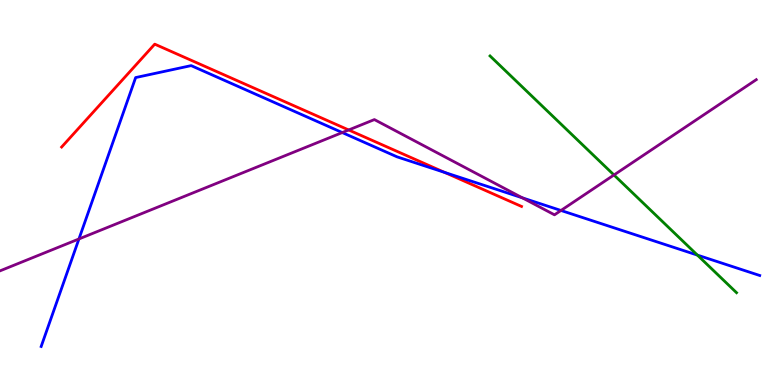[{'lines': ['blue', 'red'], 'intersections': [{'x': 5.74, 'y': 5.52}]}, {'lines': ['green', 'red'], 'intersections': []}, {'lines': ['purple', 'red'], 'intersections': [{'x': 4.5, 'y': 6.62}]}, {'lines': ['blue', 'green'], 'intersections': [{'x': 9.0, 'y': 3.37}]}, {'lines': ['blue', 'purple'], 'intersections': [{'x': 1.02, 'y': 3.79}, {'x': 4.42, 'y': 6.56}, {'x': 6.74, 'y': 4.86}, {'x': 7.24, 'y': 4.53}]}, {'lines': ['green', 'purple'], 'intersections': [{'x': 7.92, 'y': 5.46}]}]